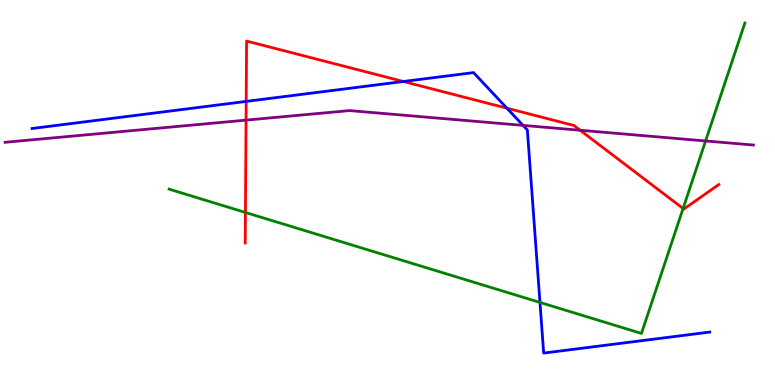[{'lines': ['blue', 'red'], 'intersections': [{'x': 3.18, 'y': 7.37}, {'x': 5.2, 'y': 7.88}, {'x': 6.54, 'y': 7.19}]}, {'lines': ['green', 'red'], 'intersections': [{'x': 3.17, 'y': 4.48}, {'x': 8.81, 'y': 4.58}]}, {'lines': ['purple', 'red'], 'intersections': [{'x': 3.17, 'y': 6.88}, {'x': 7.49, 'y': 6.62}]}, {'lines': ['blue', 'green'], 'intersections': [{'x': 6.97, 'y': 2.14}]}, {'lines': ['blue', 'purple'], 'intersections': [{'x': 6.75, 'y': 6.74}]}, {'lines': ['green', 'purple'], 'intersections': [{'x': 9.1, 'y': 6.34}]}]